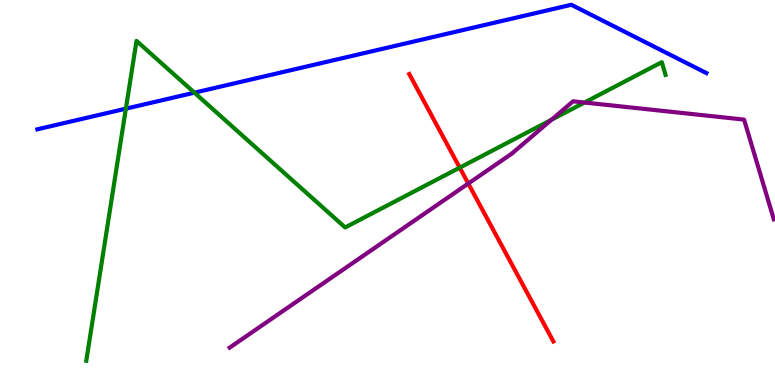[{'lines': ['blue', 'red'], 'intersections': []}, {'lines': ['green', 'red'], 'intersections': [{'x': 5.93, 'y': 5.65}]}, {'lines': ['purple', 'red'], 'intersections': [{'x': 6.04, 'y': 5.23}]}, {'lines': ['blue', 'green'], 'intersections': [{'x': 1.62, 'y': 7.18}, {'x': 2.51, 'y': 7.59}]}, {'lines': ['blue', 'purple'], 'intersections': []}, {'lines': ['green', 'purple'], 'intersections': [{'x': 7.12, 'y': 6.89}, {'x': 7.54, 'y': 7.34}]}]